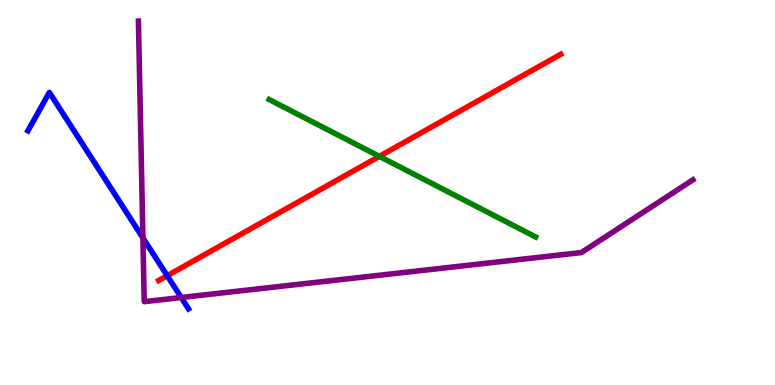[{'lines': ['blue', 'red'], 'intersections': [{'x': 2.16, 'y': 2.84}]}, {'lines': ['green', 'red'], 'intersections': [{'x': 4.89, 'y': 5.94}]}, {'lines': ['purple', 'red'], 'intersections': []}, {'lines': ['blue', 'green'], 'intersections': []}, {'lines': ['blue', 'purple'], 'intersections': [{'x': 1.84, 'y': 3.82}, {'x': 2.34, 'y': 2.27}]}, {'lines': ['green', 'purple'], 'intersections': []}]